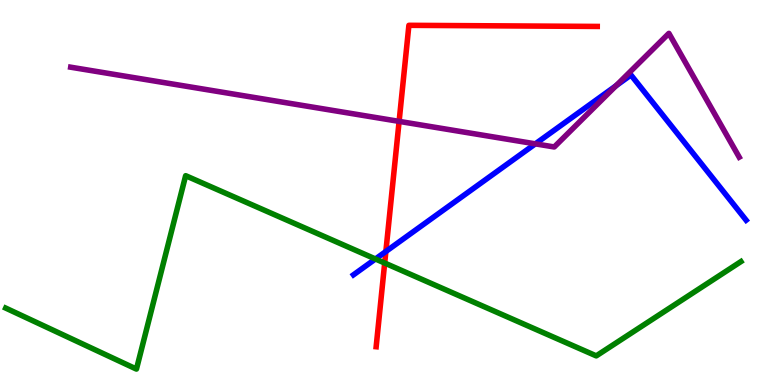[{'lines': ['blue', 'red'], 'intersections': [{'x': 4.98, 'y': 3.47}]}, {'lines': ['green', 'red'], 'intersections': [{'x': 4.96, 'y': 3.17}]}, {'lines': ['purple', 'red'], 'intersections': [{'x': 5.15, 'y': 6.85}]}, {'lines': ['blue', 'green'], 'intersections': [{'x': 4.84, 'y': 3.27}]}, {'lines': ['blue', 'purple'], 'intersections': [{'x': 6.91, 'y': 6.26}, {'x': 7.95, 'y': 7.77}]}, {'lines': ['green', 'purple'], 'intersections': []}]